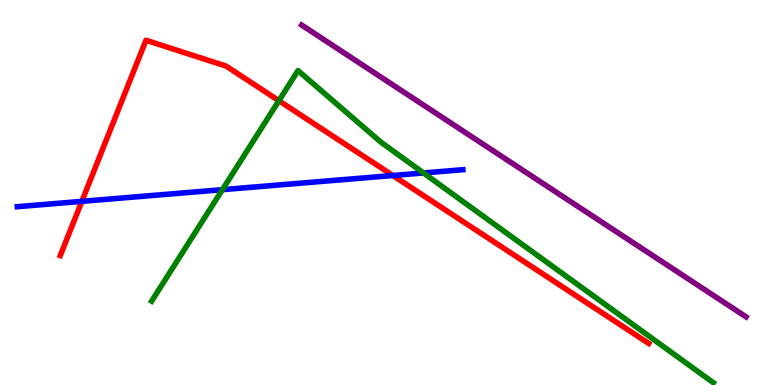[{'lines': ['blue', 'red'], 'intersections': [{'x': 1.06, 'y': 4.77}, {'x': 5.07, 'y': 5.44}]}, {'lines': ['green', 'red'], 'intersections': [{'x': 3.6, 'y': 7.38}]}, {'lines': ['purple', 'red'], 'intersections': []}, {'lines': ['blue', 'green'], 'intersections': [{'x': 2.87, 'y': 5.07}, {'x': 5.46, 'y': 5.51}]}, {'lines': ['blue', 'purple'], 'intersections': []}, {'lines': ['green', 'purple'], 'intersections': []}]